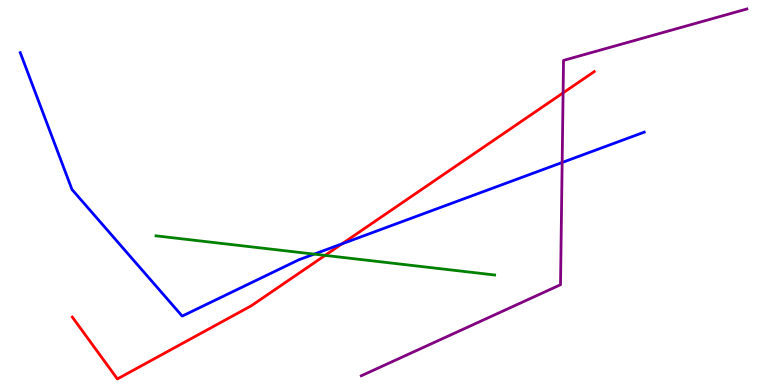[{'lines': ['blue', 'red'], 'intersections': [{'x': 4.41, 'y': 3.67}]}, {'lines': ['green', 'red'], 'intersections': [{'x': 4.19, 'y': 3.37}]}, {'lines': ['purple', 'red'], 'intersections': [{'x': 7.27, 'y': 7.59}]}, {'lines': ['blue', 'green'], 'intersections': [{'x': 4.05, 'y': 3.4}]}, {'lines': ['blue', 'purple'], 'intersections': [{'x': 7.25, 'y': 5.78}]}, {'lines': ['green', 'purple'], 'intersections': []}]